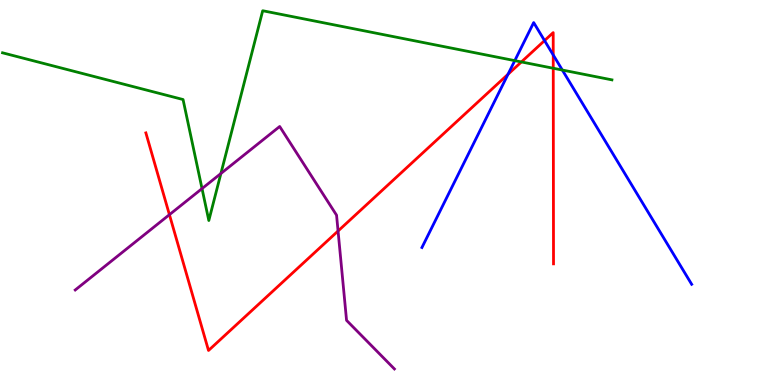[{'lines': ['blue', 'red'], 'intersections': [{'x': 6.55, 'y': 8.07}, {'x': 7.03, 'y': 8.95}, {'x': 7.14, 'y': 8.57}]}, {'lines': ['green', 'red'], 'intersections': [{'x': 6.73, 'y': 8.39}, {'x': 7.14, 'y': 8.23}]}, {'lines': ['purple', 'red'], 'intersections': [{'x': 2.19, 'y': 4.42}, {'x': 4.36, 'y': 4.0}]}, {'lines': ['blue', 'green'], 'intersections': [{'x': 6.64, 'y': 8.43}, {'x': 7.26, 'y': 8.18}]}, {'lines': ['blue', 'purple'], 'intersections': []}, {'lines': ['green', 'purple'], 'intersections': [{'x': 2.61, 'y': 5.1}, {'x': 2.85, 'y': 5.49}]}]